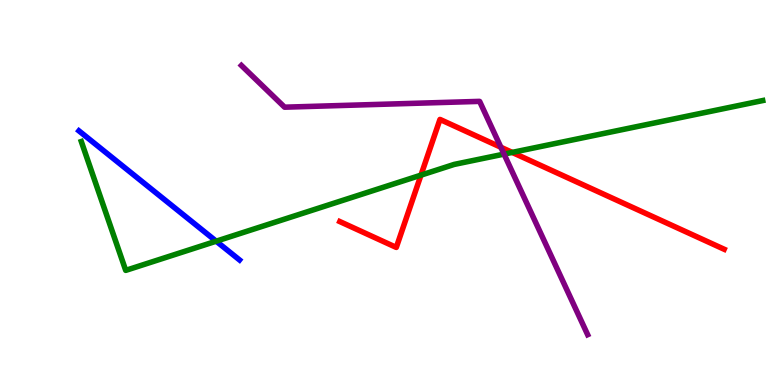[{'lines': ['blue', 'red'], 'intersections': []}, {'lines': ['green', 'red'], 'intersections': [{'x': 5.43, 'y': 5.45}, {'x': 6.61, 'y': 6.04}]}, {'lines': ['purple', 'red'], 'intersections': [{'x': 6.46, 'y': 6.18}]}, {'lines': ['blue', 'green'], 'intersections': [{'x': 2.79, 'y': 3.74}]}, {'lines': ['blue', 'purple'], 'intersections': []}, {'lines': ['green', 'purple'], 'intersections': [{'x': 6.5, 'y': 6.0}]}]